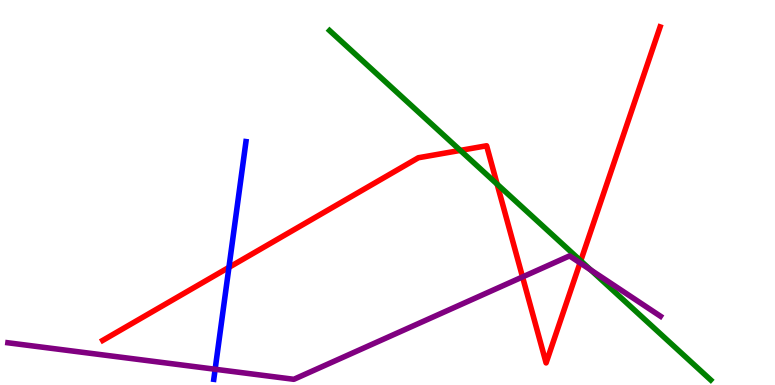[{'lines': ['blue', 'red'], 'intersections': [{'x': 2.95, 'y': 3.06}]}, {'lines': ['green', 'red'], 'intersections': [{'x': 5.94, 'y': 6.09}, {'x': 6.41, 'y': 5.22}, {'x': 7.49, 'y': 3.23}]}, {'lines': ['purple', 'red'], 'intersections': [{'x': 6.74, 'y': 2.81}, {'x': 7.48, 'y': 3.17}]}, {'lines': ['blue', 'green'], 'intersections': []}, {'lines': ['blue', 'purple'], 'intersections': [{'x': 2.78, 'y': 0.409}]}, {'lines': ['green', 'purple'], 'intersections': [{'x': 7.62, 'y': 2.99}]}]